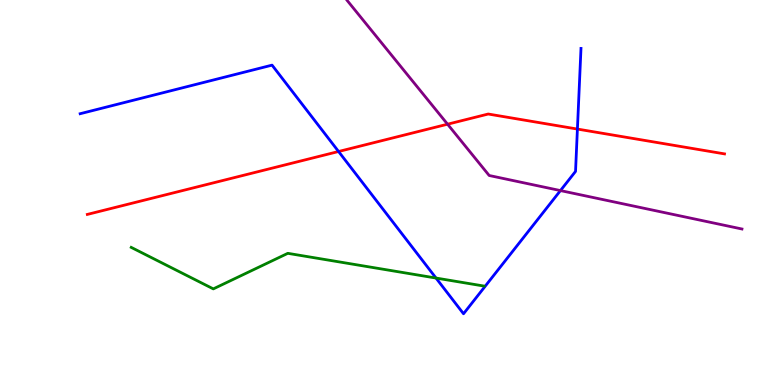[{'lines': ['blue', 'red'], 'intersections': [{'x': 4.37, 'y': 6.06}, {'x': 7.45, 'y': 6.65}]}, {'lines': ['green', 'red'], 'intersections': []}, {'lines': ['purple', 'red'], 'intersections': [{'x': 5.78, 'y': 6.77}]}, {'lines': ['blue', 'green'], 'intersections': [{'x': 5.63, 'y': 2.78}]}, {'lines': ['blue', 'purple'], 'intersections': [{'x': 7.23, 'y': 5.05}]}, {'lines': ['green', 'purple'], 'intersections': []}]